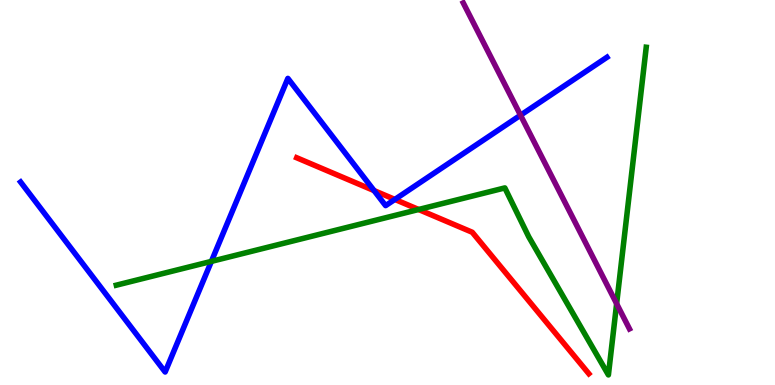[{'lines': ['blue', 'red'], 'intersections': [{'x': 4.83, 'y': 5.05}, {'x': 5.1, 'y': 4.82}]}, {'lines': ['green', 'red'], 'intersections': [{'x': 5.4, 'y': 4.56}]}, {'lines': ['purple', 'red'], 'intersections': []}, {'lines': ['blue', 'green'], 'intersections': [{'x': 2.73, 'y': 3.21}]}, {'lines': ['blue', 'purple'], 'intersections': [{'x': 6.72, 'y': 7.01}]}, {'lines': ['green', 'purple'], 'intersections': [{'x': 7.96, 'y': 2.11}]}]